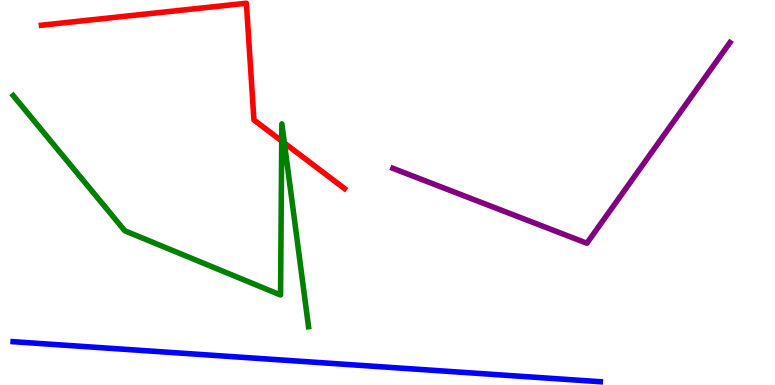[{'lines': ['blue', 'red'], 'intersections': []}, {'lines': ['green', 'red'], 'intersections': [{'x': 3.64, 'y': 6.34}, {'x': 3.67, 'y': 6.29}]}, {'lines': ['purple', 'red'], 'intersections': []}, {'lines': ['blue', 'green'], 'intersections': []}, {'lines': ['blue', 'purple'], 'intersections': []}, {'lines': ['green', 'purple'], 'intersections': []}]